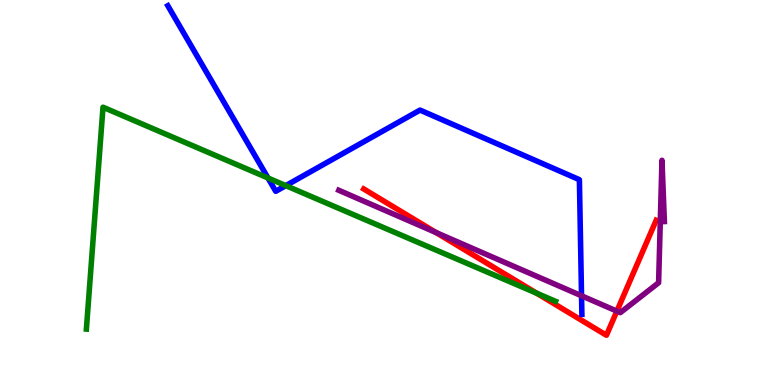[{'lines': ['blue', 'red'], 'intersections': []}, {'lines': ['green', 'red'], 'intersections': [{'x': 6.93, 'y': 2.38}]}, {'lines': ['purple', 'red'], 'intersections': [{'x': 5.63, 'y': 3.96}, {'x': 7.96, 'y': 1.92}]}, {'lines': ['blue', 'green'], 'intersections': [{'x': 3.46, 'y': 5.38}, {'x': 3.69, 'y': 5.18}]}, {'lines': ['blue', 'purple'], 'intersections': [{'x': 7.5, 'y': 2.32}]}, {'lines': ['green', 'purple'], 'intersections': []}]